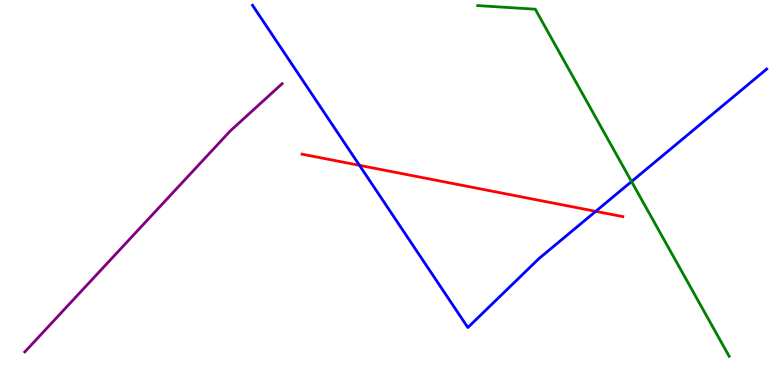[{'lines': ['blue', 'red'], 'intersections': [{'x': 4.64, 'y': 5.71}, {'x': 7.69, 'y': 4.51}]}, {'lines': ['green', 'red'], 'intersections': []}, {'lines': ['purple', 'red'], 'intersections': []}, {'lines': ['blue', 'green'], 'intersections': [{'x': 8.15, 'y': 5.28}]}, {'lines': ['blue', 'purple'], 'intersections': []}, {'lines': ['green', 'purple'], 'intersections': []}]